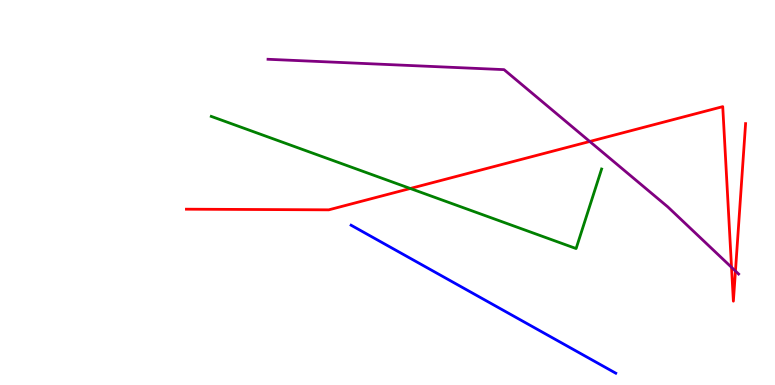[{'lines': ['blue', 'red'], 'intersections': []}, {'lines': ['green', 'red'], 'intersections': [{'x': 5.29, 'y': 5.1}]}, {'lines': ['purple', 'red'], 'intersections': [{'x': 7.61, 'y': 6.33}, {'x': 9.44, 'y': 3.06}, {'x': 9.49, 'y': 2.96}]}, {'lines': ['blue', 'green'], 'intersections': []}, {'lines': ['blue', 'purple'], 'intersections': []}, {'lines': ['green', 'purple'], 'intersections': []}]